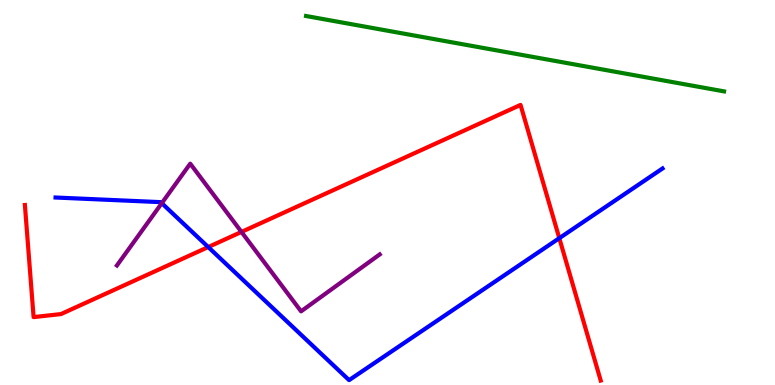[{'lines': ['blue', 'red'], 'intersections': [{'x': 2.69, 'y': 3.58}, {'x': 7.22, 'y': 3.81}]}, {'lines': ['green', 'red'], 'intersections': []}, {'lines': ['purple', 'red'], 'intersections': [{'x': 3.12, 'y': 3.98}]}, {'lines': ['blue', 'green'], 'intersections': []}, {'lines': ['blue', 'purple'], 'intersections': [{'x': 2.09, 'y': 4.72}]}, {'lines': ['green', 'purple'], 'intersections': []}]